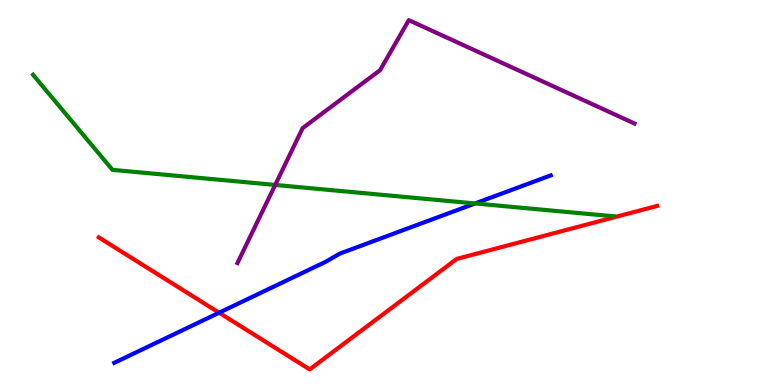[{'lines': ['blue', 'red'], 'intersections': [{'x': 2.83, 'y': 1.88}]}, {'lines': ['green', 'red'], 'intersections': []}, {'lines': ['purple', 'red'], 'intersections': []}, {'lines': ['blue', 'green'], 'intersections': [{'x': 6.13, 'y': 4.72}]}, {'lines': ['blue', 'purple'], 'intersections': []}, {'lines': ['green', 'purple'], 'intersections': [{'x': 3.55, 'y': 5.2}]}]